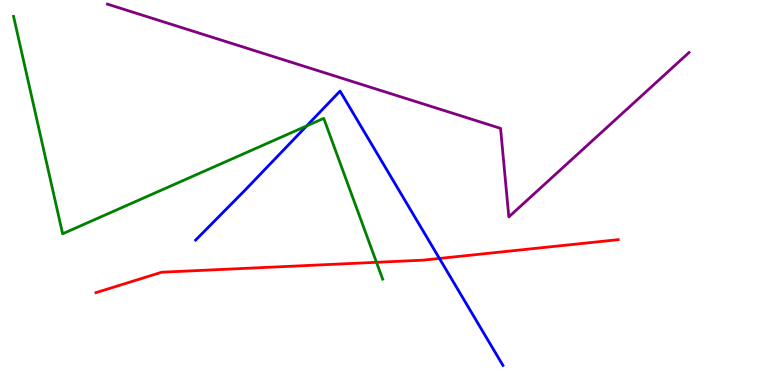[{'lines': ['blue', 'red'], 'intersections': [{'x': 5.67, 'y': 3.29}]}, {'lines': ['green', 'red'], 'intersections': [{'x': 4.86, 'y': 3.19}]}, {'lines': ['purple', 'red'], 'intersections': []}, {'lines': ['blue', 'green'], 'intersections': [{'x': 3.96, 'y': 6.73}]}, {'lines': ['blue', 'purple'], 'intersections': []}, {'lines': ['green', 'purple'], 'intersections': []}]